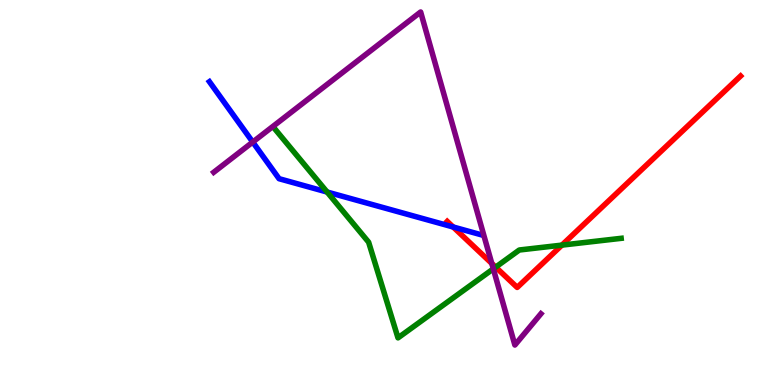[{'lines': ['blue', 'red'], 'intersections': [{'x': 5.85, 'y': 4.1}]}, {'lines': ['green', 'red'], 'intersections': [{'x': 6.4, 'y': 3.06}, {'x': 7.25, 'y': 3.63}]}, {'lines': ['purple', 'red'], 'intersections': [{'x': 6.35, 'y': 3.16}]}, {'lines': ['blue', 'green'], 'intersections': [{'x': 4.22, 'y': 5.01}]}, {'lines': ['blue', 'purple'], 'intersections': [{'x': 3.26, 'y': 6.31}]}, {'lines': ['green', 'purple'], 'intersections': [{'x': 6.37, 'y': 3.02}]}]